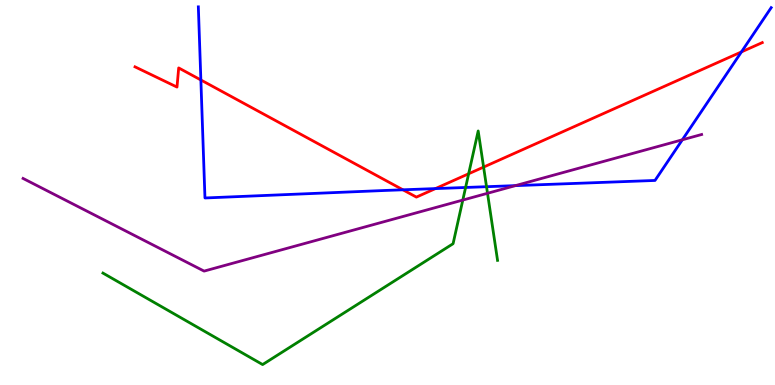[{'lines': ['blue', 'red'], 'intersections': [{'x': 2.59, 'y': 7.92}, {'x': 5.2, 'y': 5.07}, {'x': 5.62, 'y': 5.1}, {'x': 9.57, 'y': 8.65}]}, {'lines': ['green', 'red'], 'intersections': [{'x': 6.05, 'y': 5.49}, {'x': 6.24, 'y': 5.66}]}, {'lines': ['purple', 'red'], 'intersections': []}, {'lines': ['blue', 'green'], 'intersections': [{'x': 6.01, 'y': 5.13}, {'x': 6.28, 'y': 5.15}]}, {'lines': ['blue', 'purple'], 'intersections': [{'x': 6.65, 'y': 5.18}, {'x': 8.8, 'y': 6.37}]}, {'lines': ['green', 'purple'], 'intersections': [{'x': 5.97, 'y': 4.8}, {'x': 6.29, 'y': 4.98}]}]